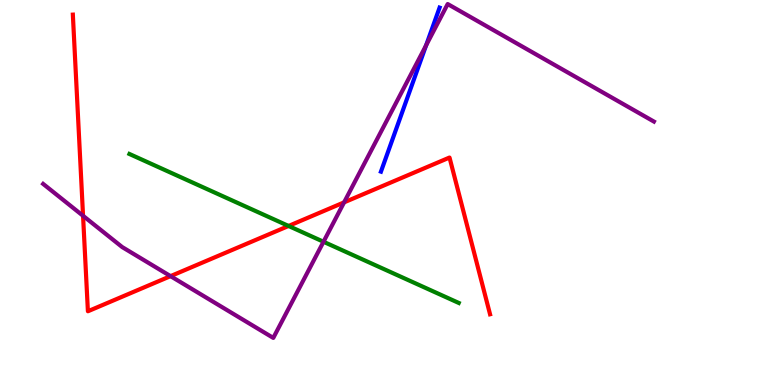[{'lines': ['blue', 'red'], 'intersections': []}, {'lines': ['green', 'red'], 'intersections': [{'x': 3.72, 'y': 4.13}]}, {'lines': ['purple', 'red'], 'intersections': [{'x': 1.07, 'y': 4.39}, {'x': 2.2, 'y': 2.83}, {'x': 4.44, 'y': 4.74}]}, {'lines': ['blue', 'green'], 'intersections': []}, {'lines': ['blue', 'purple'], 'intersections': [{'x': 5.5, 'y': 8.82}]}, {'lines': ['green', 'purple'], 'intersections': [{'x': 4.17, 'y': 3.72}]}]